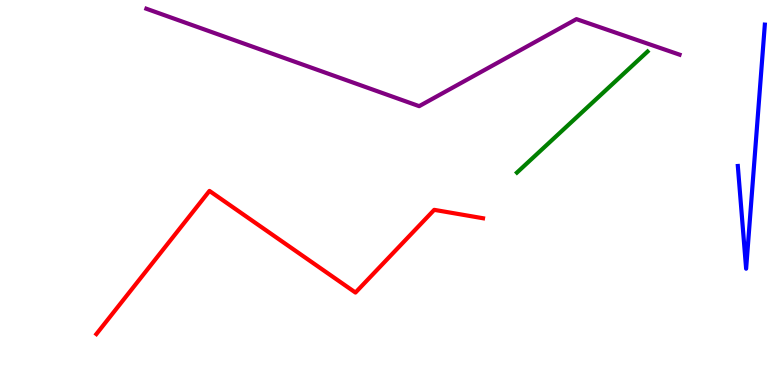[{'lines': ['blue', 'red'], 'intersections': []}, {'lines': ['green', 'red'], 'intersections': []}, {'lines': ['purple', 'red'], 'intersections': []}, {'lines': ['blue', 'green'], 'intersections': []}, {'lines': ['blue', 'purple'], 'intersections': []}, {'lines': ['green', 'purple'], 'intersections': []}]